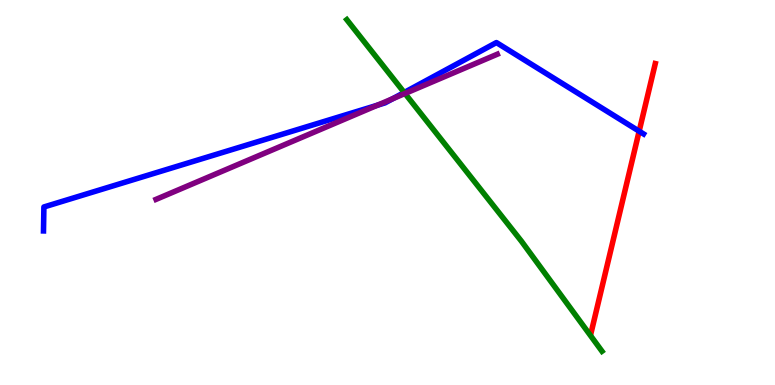[{'lines': ['blue', 'red'], 'intersections': [{'x': 8.25, 'y': 6.59}]}, {'lines': ['green', 'red'], 'intersections': []}, {'lines': ['purple', 'red'], 'intersections': []}, {'lines': ['blue', 'green'], 'intersections': [{'x': 5.22, 'y': 7.6}]}, {'lines': ['blue', 'purple'], 'intersections': [{'x': 4.87, 'y': 7.27}, {'x': 5.07, 'y': 7.44}]}, {'lines': ['green', 'purple'], 'intersections': [{'x': 5.23, 'y': 7.57}]}]